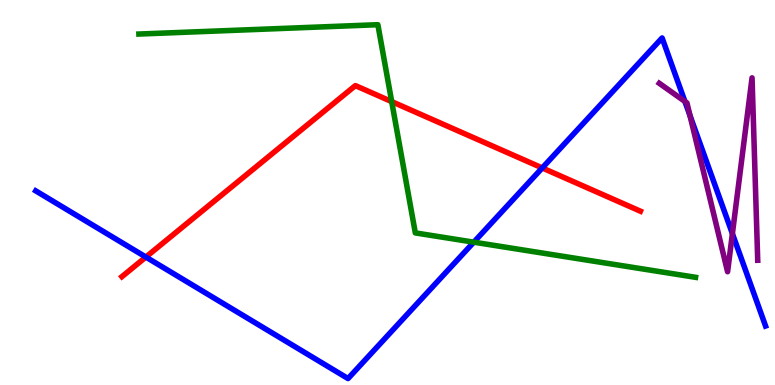[{'lines': ['blue', 'red'], 'intersections': [{'x': 1.88, 'y': 3.32}, {'x': 7.0, 'y': 5.64}]}, {'lines': ['green', 'red'], 'intersections': [{'x': 5.05, 'y': 7.36}]}, {'lines': ['purple', 'red'], 'intersections': []}, {'lines': ['blue', 'green'], 'intersections': [{'x': 6.11, 'y': 3.71}]}, {'lines': ['blue', 'purple'], 'intersections': [{'x': 8.84, 'y': 7.36}, {'x': 8.9, 'y': 7.0}, {'x': 9.45, 'y': 3.93}]}, {'lines': ['green', 'purple'], 'intersections': []}]